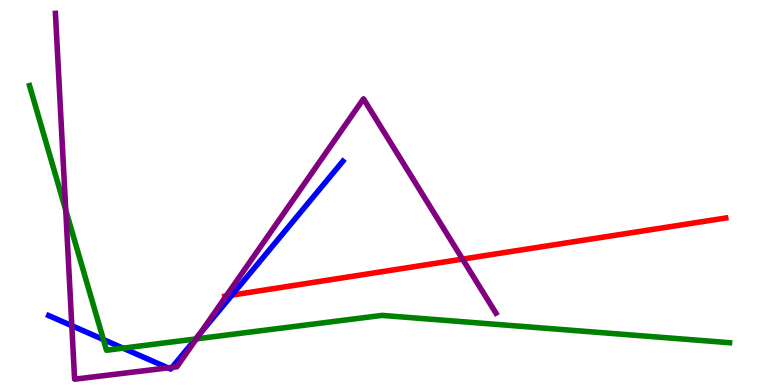[{'lines': ['blue', 'red'], 'intersections': [{'x': 2.99, 'y': 2.33}]}, {'lines': ['green', 'red'], 'intersections': []}, {'lines': ['purple', 'red'], 'intersections': [{'x': 2.92, 'y': 2.31}, {'x': 5.97, 'y': 3.27}]}, {'lines': ['blue', 'green'], 'intersections': [{'x': 1.33, 'y': 1.18}, {'x': 1.59, 'y': 0.957}, {'x': 2.52, 'y': 1.2}]}, {'lines': ['blue', 'purple'], 'intersections': [{'x': 0.926, 'y': 1.54}, {'x': 2.17, 'y': 0.445}, {'x': 2.22, 'y': 0.458}, {'x': 2.58, 'y': 1.33}]}, {'lines': ['green', 'purple'], 'intersections': [{'x': 0.848, 'y': 4.54}, {'x': 2.53, 'y': 1.2}]}]